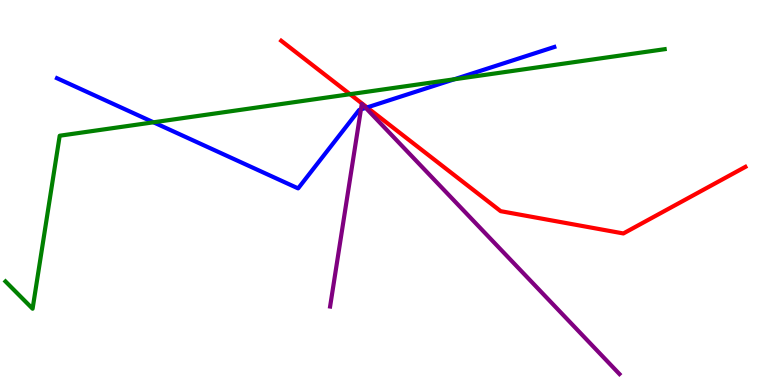[{'lines': ['blue', 'red'], 'intersections': [{'x': 4.74, 'y': 7.21}]}, {'lines': ['green', 'red'], 'intersections': [{'x': 4.52, 'y': 7.55}]}, {'lines': ['purple', 'red'], 'intersections': []}, {'lines': ['blue', 'green'], 'intersections': [{'x': 1.98, 'y': 6.82}, {'x': 5.86, 'y': 7.94}]}, {'lines': ['blue', 'purple'], 'intersections': [{'x': 4.66, 'y': 7.16}, {'x': 4.72, 'y': 7.2}]}, {'lines': ['green', 'purple'], 'intersections': []}]